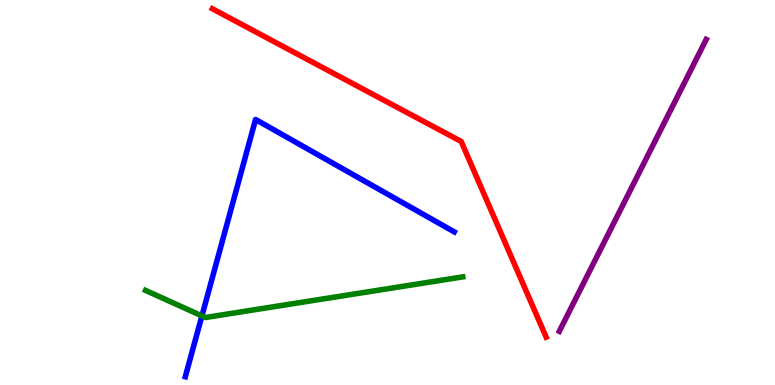[{'lines': ['blue', 'red'], 'intersections': []}, {'lines': ['green', 'red'], 'intersections': []}, {'lines': ['purple', 'red'], 'intersections': []}, {'lines': ['blue', 'green'], 'intersections': [{'x': 2.61, 'y': 1.79}]}, {'lines': ['blue', 'purple'], 'intersections': []}, {'lines': ['green', 'purple'], 'intersections': []}]